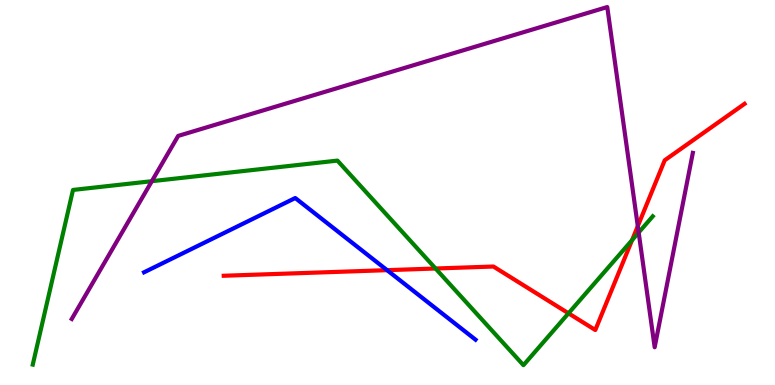[{'lines': ['blue', 'red'], 'intersections': [{'x': 4.99, 'y': 2.98}]}, {'lines': ['green', 'red'], 'intersections': [{'x': 5.62, 'y': 3.03}, {'x': 7.34, 'y': 1.86}, {'x': 8.16, 'y': 3.76}]}, {'lines': ['purple', 'red'], 'intersections': [{'x': 8.23, 'y': 4.13}]}, {'lines': ['blue', 'green'], 'intersections': []}, {'lines': ['blue', 'purple'], 'intersections': []}, {'lines': ['green', 'purple'], 'intersections': [{'x': 1.96, 'y': 5.29}, {'x': 8.24, 'y': 3.96}]}]